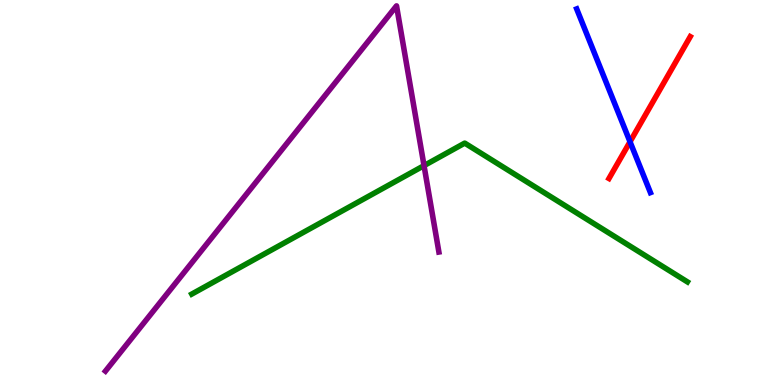[{'lines': ['blue', 'red'], 'intersections': [{'x': 8.13, 'y': 6.32}]}, {'lines': ['green', 'red'], 'intersections': []}, {'lines': ['purple', 'red'], 'intersections': []}, {'lines': ['blue', 'green'], 'intersections': []}, {'lines': ['blue', 'purple'], 'intersections': []}, {'lines': ['green', 'purple'], 'intersections': [{'x': 5.47, 'y': 5.7}]}]